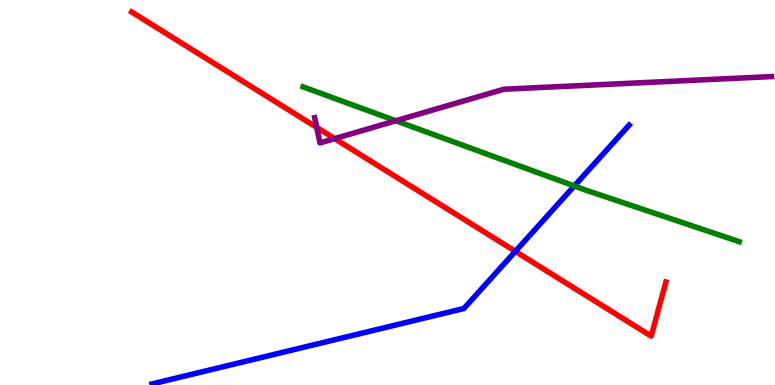[{'lines': ['blue', 'red'], 'intersections': [{'x': 6.65, 'y': 3.47}]}, {'lines': ['green', 'red'], 'intersections': []}, {'lines': ['purple', 'red'], 'intersections': [{'x': 4.09, 'y': 6.69}, {'x': 4.32, 'y': 6.4}]}, {'lines': ['blue', 'green'], 'intersections': [{'x': 7.41, 'y': 5.17}]}, {'lines': ['blue', 'purple'], 'intersections': []}, {'lines': ['green', 'purple'], 'intersections': [{'x': 5.11, 'y': 6.86}]}]